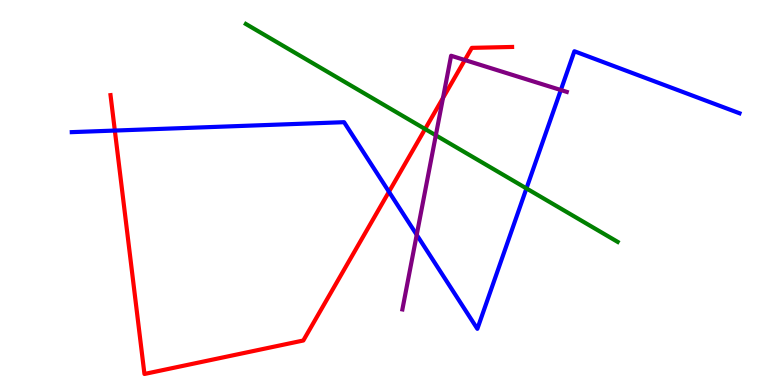[{'lines': ['blue', 'red'], 'intersections': [{'x': 1.48, 'y': 6.61}, {'x': 5.02, 'y': 5.02}]}, {'lines': ['green', 'red'], 'intersections': [{'x': 5.49, 'y': 6.65}]}, {'lines': ['purple', 'red'], 'intersections': [{'x': 5.72, 'y': 7.46}, {'x': 6.0, 'y': 8.44}]}, {'lines': ['blue', 'green'], 'intersections': [{'x': 6.79, 'y': 5.11}]}, {'lines': ['blue', 'purple'], 'intersections': [{'x': 5.38, 'y': 3.9}, {'x': 7.24, 'y': 7.66}]}, {'lines': ['green', 'purple'], 'intersections': [{'x': 5.62, 'y': 6.49}]}]